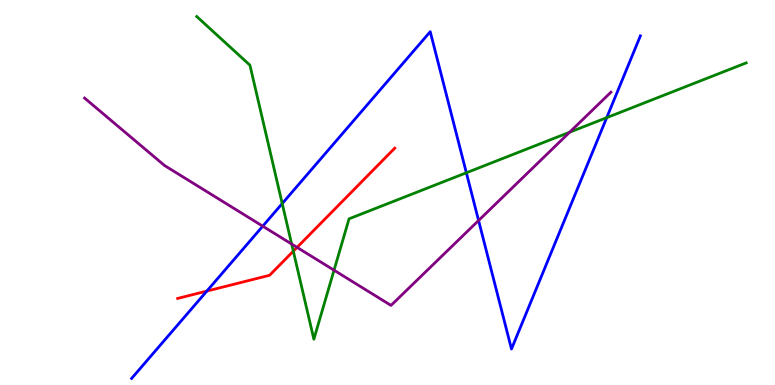[{'lines': ['blue', 'red'], 'intersections': [{'x': 2.67, 'y': 2.44}]}, {'lines': ['green', 'red'], 'intersections': [{'x': 3.78, 'y': 3.48}]}, {'lines': ['purple', 'red'], 'intersections': [{'x': 3.83, 'y': 3.57}]}, {'lines': ['blue', 'green'], 'intersections': [{'x': 3.64, 'y': 4.71}, {'x': 6.02, 'y': 5.51}, {'x': 7.83, 'y': 6.94}]}, {'lines': ['blue', 'purple'], 'intersections': [{'x': 3.39, 'y': 4.13}, {'x': 6.18, 'y': 4.27}]}, {'lines': ['green', 'purple'], 'intersections': [{'x': 3.76, 'y': 3.66}, {'x': 4.31, 'y': 2.98}, {'x': 7.35, 'y': 6.57}]}]